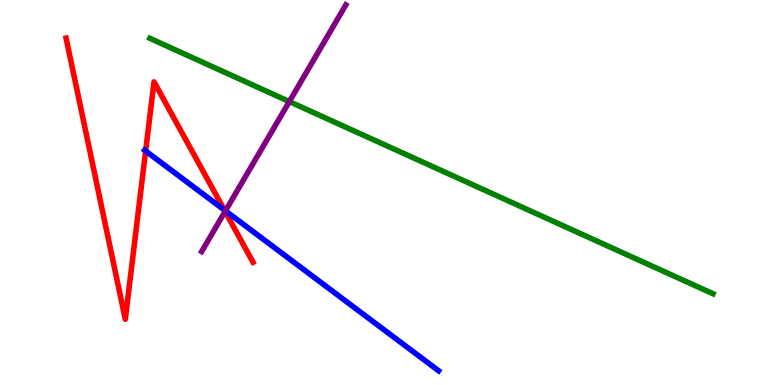[{'lines': ['blue', 'red'], 'intersections': [{'x': 1.88, 'y': 6.08}, {'x': 2.9, 'y': 4.54}]}, {'lines': ['green', 'red'], 'intersections': []}, {'lines': ['purple', 'red'], 'intersections': [{'x': 2.9, 'y': 4.51}]}, {'lines': ['blue', 'green'], 'intersections': []}, {'lines': ['blue', 'purple'], 'intersections': [{'x': 2.91, 'y': 4.52}]}, {'lines': ['green', 'purple'], 'intersections': [{'x': 3.73, 'y': 7.36}]}]